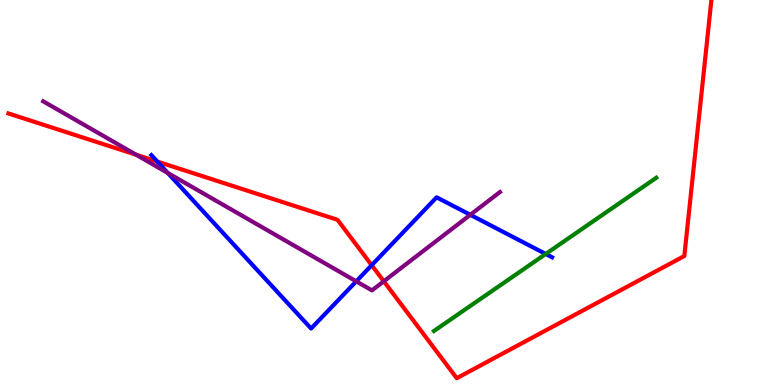[{'lines': ['blue', 'red'], 'intersections': [{'x': 2.03, 'y': 5.8}, {'x': 4.8, 'y': 3.11}]}, {'lines': ['green', 'red'], 'intersections': []}, {'lines': ['purple', 'red'], 'intersections': [{'x': 1.76, 'y': 5.98}, {'x': 4.95, 'y': 2.69}]}, {'lines': ['blue', 'green'], 'intersections': [{'x': 7.04, 'y': 3.4}]}, {'lines': ['blue', 'purple'], 'intersections': [{'x': 2.17, 'y': 5.51}, {'x': 4.6, 'y': 2.69}, {'x': 6.07, 'y': 4.42}]}, {'lines': ['green', 'purple'], 'intersections': []}]